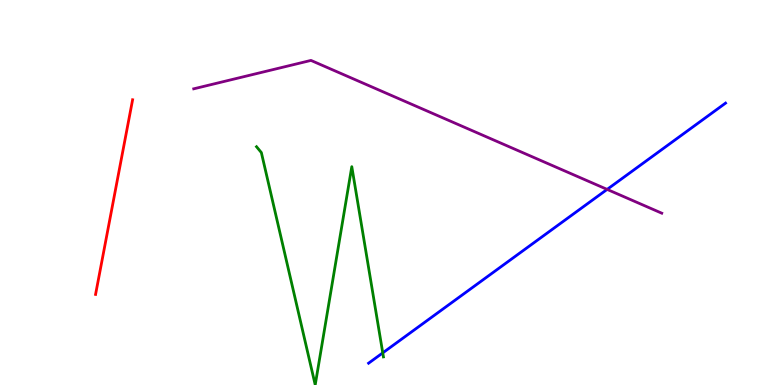[{'lines': ['blue', 'red'], 'intersections': []}, {'lines': ['green', 'red'], 'intersections': []}, {'lines': ['purple', 'red'], 'intersections': []}, {'lines': ['blue', 'green'], 'intersections': [{'x': 4.94, 'y': 0.835}]}, {'lines': ['blue', 'purple'], 'intersections': [{'x': 7.83, 'y': 5.08}]}, {'lines': ['green', 'purple'], 'intersections': []}]